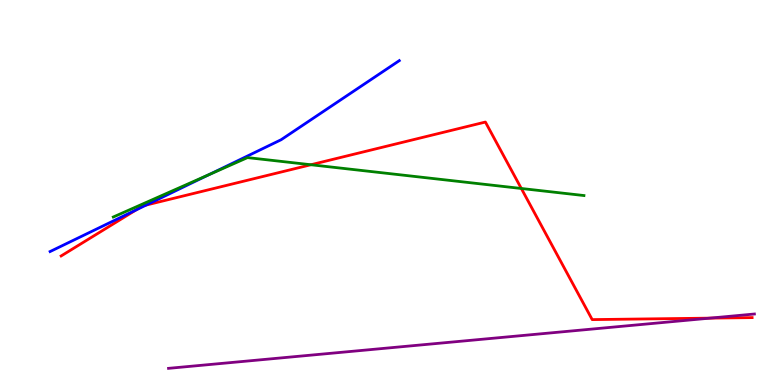[{'lines': ['blue', 'red'], 'intersections': [{'x': 1.75, 'y': 4.55}, {'x': 1.89, 'y': 4.67}]}, {'lines': ['green', 'red'], 'intersections': [{'x': 4.01, 'y': 5.72}, {'x': 6.73, 'y': 5.1}]}, {'lines': ['purple', 'red'], 'intersections': [{'x': 9.16, 'y': 1.74}]}, {'lines': ['blue', 'green'], 'intersections': [{'x': 2.7, 'y': 5.46}]}, {'lines': ['blue', 'purple'], 'intersections': []}, {'lines': ['green', 'purple'], 'intersections': []}]